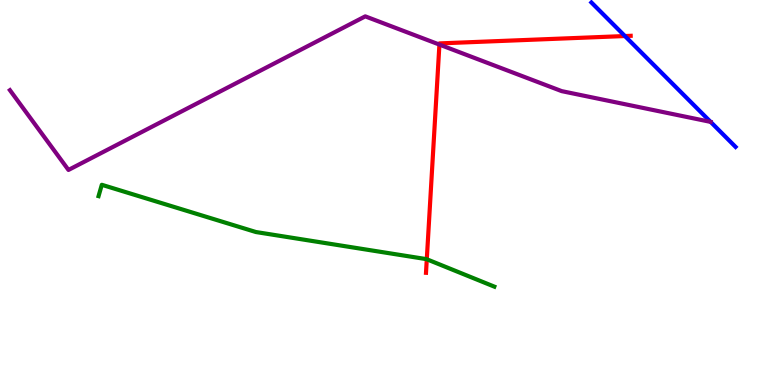[{'lines': ['blue', 'red'], 'intersections': [{'x': 8.06, 'y': 9.06}]}, {'lines': ['green', 'red'], 'intersections': [{'x': 5.51, 'y': 3.27}]}, {'lines': ['purple', 'red'], 'intersections': [{'x': 5.67, 'y': 8.84}]}, {'lines': ['blue', 'green'], 'intersections': []}, {'lines': ['blue', 'purple'], 'intersections': [{'x': 9.17, 'y': 6.83}]}, {'lines': ['green', 'purple'], 'intersections': []}]